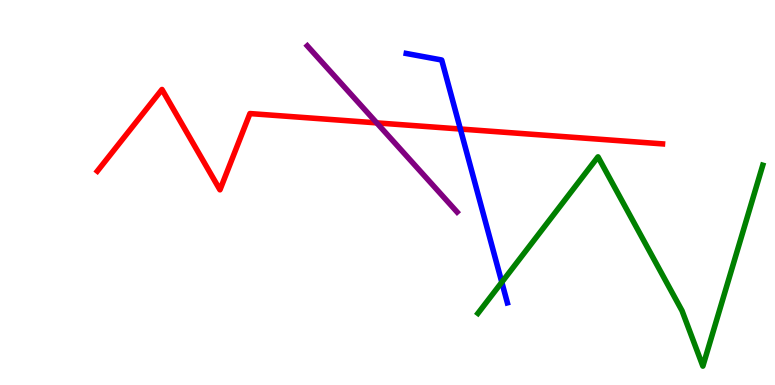[{'lines': ['blue', 'red'], 'intersections': [{'x': 5.94, 'y': 6.65}]}, {'lines': ['green', 'red'], 'intersections': []}, {'lines': ['purple', 'red'], 'intersections': [{'x': 4.86, 'y': 6.81}]}, {'lines': ['blue', 'green'], 'intersections': [{'x': 6.47, 'y': 2.67}]}, {'lines': ['blue', 'purple'], 'intersections': []}, {'lines': ['green', 'purple'], 'intersections': []}]